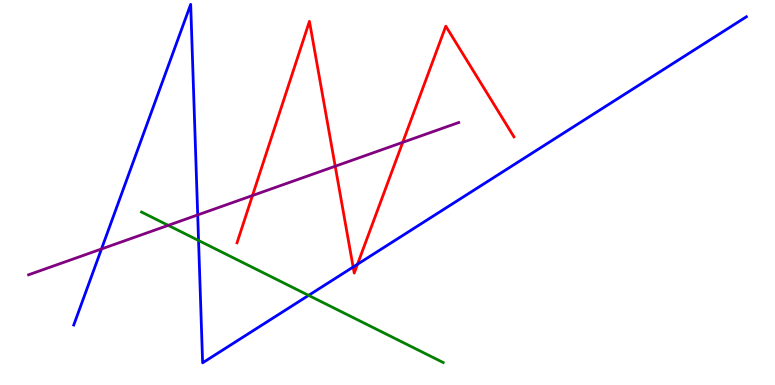[{'lines': ['blue', 'red'], 'intersections': [{'x': 4.56, 'y': 3.06}, {'x': 4.61, 'y': 3.14}]}, {'lines': ['green', 'red'], 'intersections': []}, {'lines': ['purple', 'red'], 'intersections': [{'x': 3.26, 'y': 4.92}, {'x': 4.33, 'y': 5.68}, {'x': 5.2, 'y': 6.3}]}, {'lines': ['blue', 'green'], 'intersections': [{'x': 2.56, 'y': 3.75}, {'x': 3.98, 'y': 2.33}]}, {'lines': ['blue', 'purple'], 'intersections': [{'x': 1.31, 'y': 3.53}, {'x': 2.55, 'y': 4.42}]}, {'lines': ['green', 'purple'], 'intersections': [{'x': 2.17, 'y': 4.15}]}]